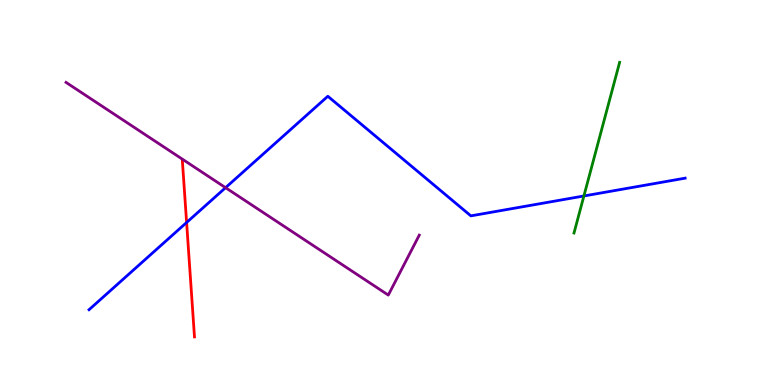[{'lines': ['blue', 'red'], 'intersections': [{'x': 2.41, 'y': 4.22}]}, {'lines': ['green', 'red'], 'intersections': []}, {'lines': ['purple', 'red'], 'intersections': []}, {'lines': ['blue', 'green'], 'intersections': [{'x': 7.53, 'y': 4.91}]}, {'lines': ['blue', 'purple'], 'intersections': [{'x': 2.91, 'y': 5.13}]}, {'lines': ['green', 'purple'], 'intersections': []}]